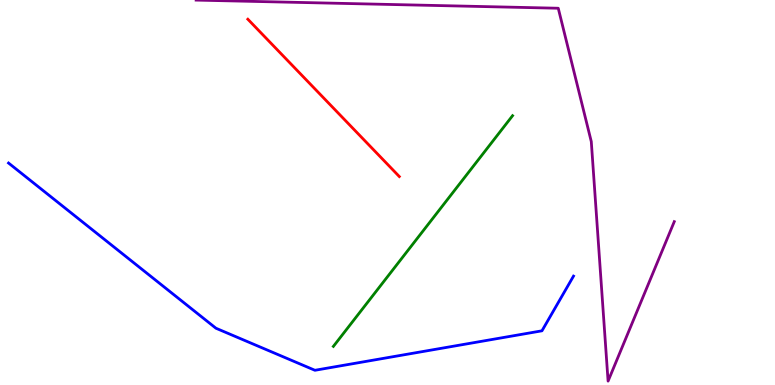[{'lines': ['blue', 'red'], 'intersections': []}, {'lines': ['green', 'red'], 'intersections': []}, {'lines': ['purple', 'red'], 'intersections': []}, {'lines': ['blue', 'green'], 'intersections': []}, {'lines': ['blue', 'purple'], 'intersections': []}, {'lines': ['green', 'purple'], 'intersections': []}]